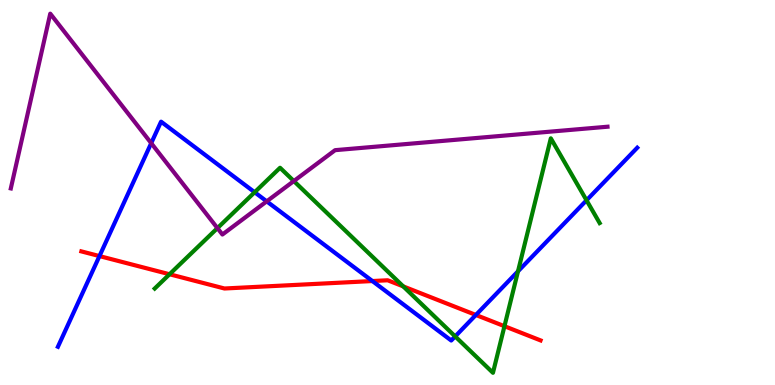[{'lines': ['blue', 'red'], 'intersections': [{'x': 1.28, 'y': 3.35}, {'x': 4.8, 'y': 2.7}, {'x': 6.14, 'y': 1.82}]}, {'lines': ['green', 'red'], 'intersections': [{'x': 2.19, 'y': 2.88}, {'x': 5.2, 'y': 2.56}, {'x': 6.51, 'y': 1.53}]}, {'lines': ['purple', 'red'], 'intersections': []}, {'lines': ['blue', 'green'], 'intersections': [{'x': 3.29, 'y': 5.01}, {'x': 5.87, 'y': 1.26}, {'x': 6.68, 'y': 2.95}, {'x': 7.57, 'y': 4.8}]}, {'lines': ['blue', 'purple'], 'intersections': [{'x': 1.95, 'y': 6.28}, {'x': 3.44, 'y': 4.77}]}, {'lines': ['green', 'purple'], 'intersections': [{'x': 2.81, 'y': 4.07}, {'x': 3.79, 'y': 5.3}]}]